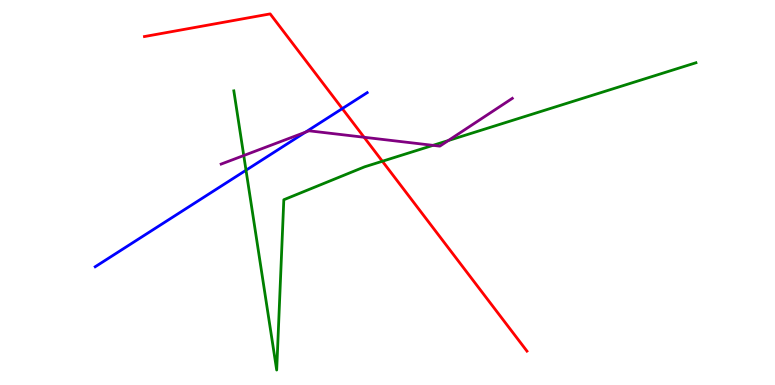[{'lines': ['blue', 'red'], 'intersections': [{'x': 4.42, 'y': 7.18}]}, {'lines': ['green', 'red'], 'intersections': [{'x': 4.93, 'y': 5.81}]}, {'lines': ['purple', 'red'], 'intersections': [{'x': 4.7, 'y': 6.43}]}, {'lines': ['blue', 'green'], 'intersections': [{'x': 3.17, 'y': 5.58}]}, {'lines': ['blue', 'purple'], 'intersections': [{'x': 3.94, 'y': 6.57}]}, {'lines': ['green', 'purple'], 'intersections': [{'x': 3.15, 'y': 5.96}, {'x': 5.59, 'y': 6.22}, {'x': 5.79, 'y': 6.35}]}]